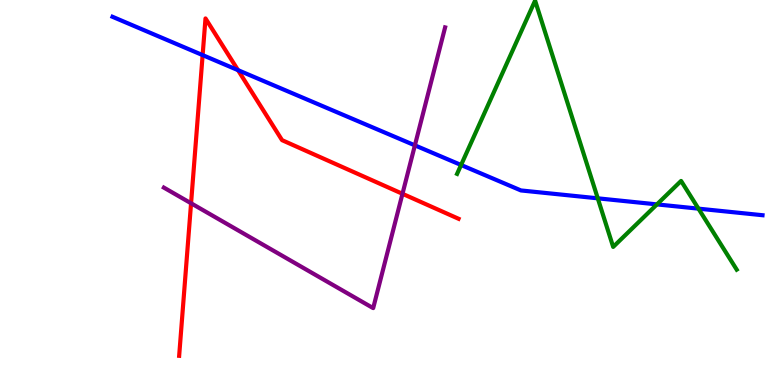[{'lines': ['blue', 'red'], 'intersections': [{'x': 2.61, 'y': 8.57}, {'x': 3.07, 'y': 8.18}]}, {'lines': ['green', 'red'], 'intersections': []}, {'lines': ['purple', 'red'], 'intersections': [{'x': 2.47, 'y': 4.72}, {'x': 5.19, 'y': 4.97}]}, {'lines': ['blue', 'green'], 'intersections': [{'x': 5.95, 'y': 5.71}, {'x': 7.71, 'y': 4.85}, {'x': 8.48, 'y': 4.69}, {'x': 9.01, 'y': 4.58}]}, {'lines': ['blue', 'purple'], 'intersections': [{'x': 5.35, 'y': 6.22}]}, {'lines': ['green', 'purple'], 'intersections': []}]